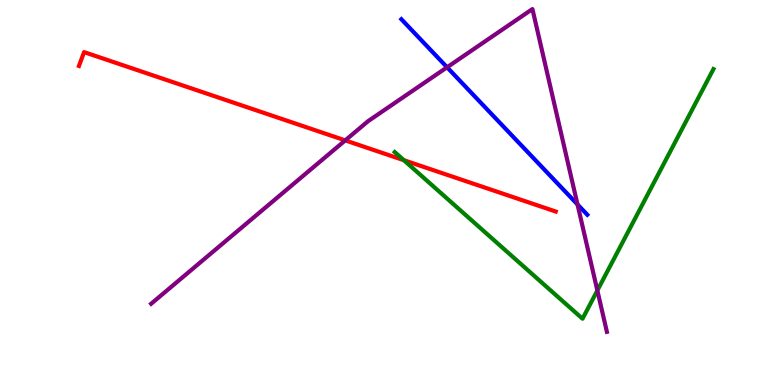[{'lines': ['blue', 'red'], 'intersections': []}, {'lines': ['green', 'red'], 'intersections': [{'x': 5.21, 'y': 5.84}]}, {'lines': ['purple', 'red'], 'intersections': [{'x': 4.45, 'y': 6.35}]}, {'lines': ['blue', 'green'], 'intersections': []}, {'lines': ['blue', 'purple'], 'intersections': [{'x': 5.77, 'y': 8.25}, {'x': 7.45, 'y': 4.69}]}, {'lines': ['green', 'purple'], 'intersections': [{'x': 7.71, 'y': 2.46}]}]